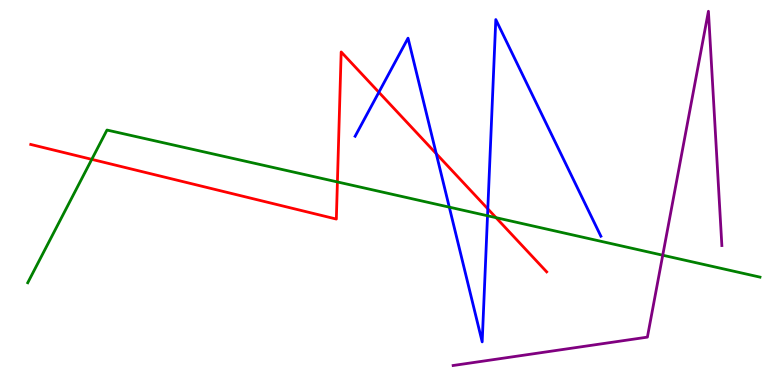[{'lines': ['blue', 'red'], 'intersections': [{'x': 4.89, 'y': 7.6}, {'x': 5.63, 'y': 6.01}, {'x': 6.29, 'y': 4.58}]}, {'lines': ['green', 'red'], 'intersections': [{'x': 1.18, 'y': 5.86}, {'x': 4.35, 'y': 5.27}, {'x': 6.4, 'y': 4.35}]}, {'lines': ['purple', 'red'], 'intersections': []}, {'lines': ['blue', 'green'], 'intersections': [{'x': 5.8, 'y': 4.62}, {'x': 6.29, 'y': 4.4}]}, {'lines': ['blue', 'purple'], 'intersections': []}, {'lines': ['green', 'purple'], 'intersections': [{'x': 8.55, 'y': 3.37}]}]